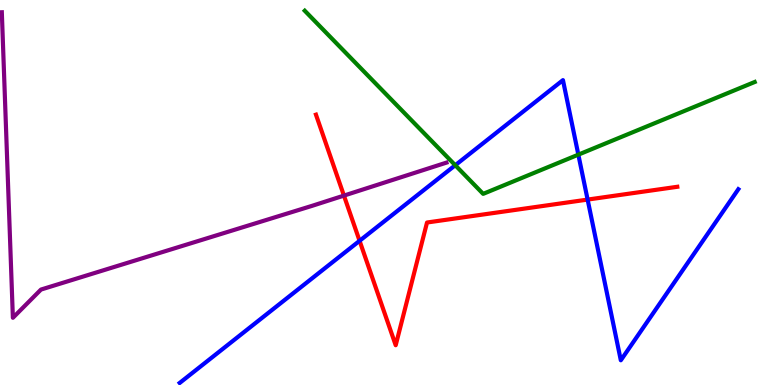[{'lines': ['blue', 'red'], 'intersections': [{'x': 4.64, 'y': 3.75}, {'x': 7.58, 'y': 4.82}]}, {'lines': ['green', 'red'], 'intersections': []}, {'lines': ['purple', 'red'], 'intersections': [{'x': 4.44, 'y': 4.92}]}, {'lines': ['blue', 'green'], 'intersections': [{'x': 5.87, 'y': 5.71}, {'x': 7.46, 'y': 5.98}]}, {'lines': ['blue', 'purple'], 'intersections': []}, {'lines': ['green', 'purple'], 'intersections': []}]